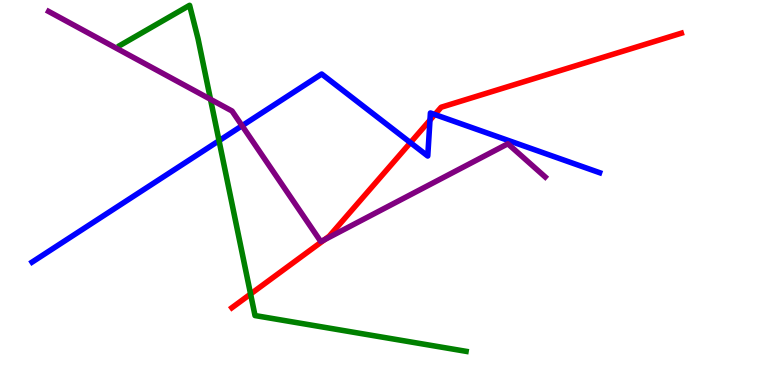[{'lines': ['blue', 'red'], 'intersections': [{'x': 5.3, 'y': 6.3}, {'x': 5.55, 'y': 6.88}, {'x': 5.61, 'y': 7.03}]}, {'lines': ['green', 'red'], 'intersections': [{'x': 3.23, 'y': 2.36}]}, {'lines': ['purple', 'red'], 'intersections': [{'x': 4.19, 'y': 3.77}]}, {'lines': ['blue', 'green'], 'intersections': [{'x': 2.83, 'y': 6.35}]}, {'lines': ['blue', 'purple'], 'intersections': [{'x': 3.12, 'y': 6.73}]}, {'lines': ['green', 'purple'], 'intersections': [{'x': 2.72, 'y': 7.42}]}]